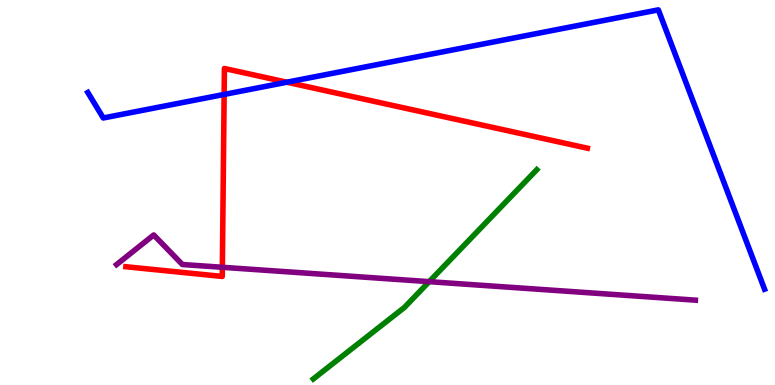[{'lines': ['blue', 'red'], 'intersections': [{'x': 2.89, 'y': 7.55}, {'x': 3.7, 'y': 7.86}]}, {'lines': ['green', 'red'], 'intersections': []}, {'lines': ['purple', 'red'], 'intersections': [{'x': 2.87, 'y': 3.06}]}, {'lines': ['blue', 'green'], 'intersections': []}, {'lines': ['blue', 'purple'], 'intersections': []}, {'lines': ['green', 'purple'], 'intersections': [{'x': 5.54, 'y': 2.68}]}]